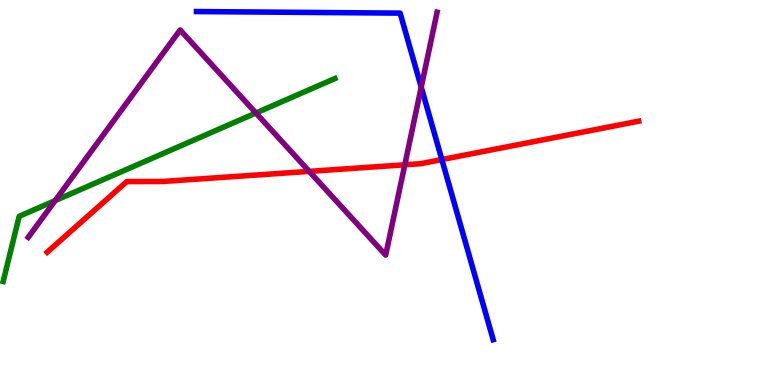[{'lines': ['blue', 'red'], 'intersections': [{'x': 5.7, 'y': 5.86}]}, {'lines': ['green', 'red'], 'intersections': []}, {'lines': ['purple', 'red'], 'intersections': [{'x': 3.99, 'y': 5.55}, {'x': 5.22, 'y': 5.72}]}, {'lines': ['blue', 'green'], 'intersections': []}, {'lines': ['blue', 'purple'], 'intersections': [{'x': 5.44, 'y': 7.74}]}, {'lines': ['green', 'purple'], 'intersections': [{'x': 0.712, 'y': 4.79}, {'x': 3.3, 'y': 7.06}]}]